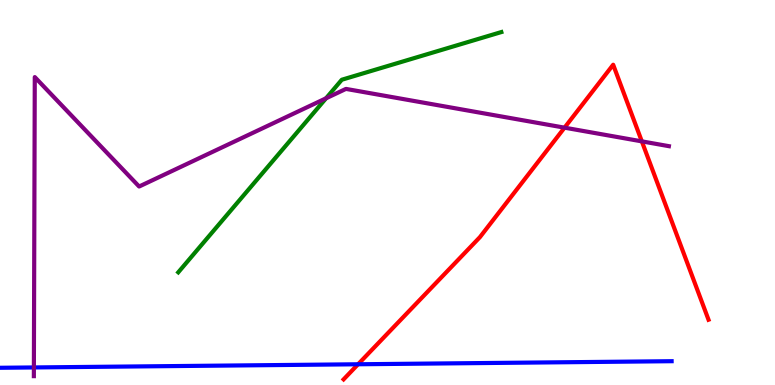[{'lines': ['blue', 'red'], 'intersections': [{'x': 4.62, 'y': 0.538}]}, {'lines': ['green', 'red'], 'intersections': []}, {'lines': ['purple', 'red'], 'intersections': [{'x': 7.28, 'y': 6.68}, {'x': 8.28, 'y': 6.33}]}, {'lines': ['blue', 'green'], 'intersections': []}, {'lines': ['blue', 'purple'], 'intersections': [{'x': 0.437, 'y': 0.456}]}, {'lines': ['green', 'purple'], 'intersections': [{'x': 4.21, 'y': 7.45}]}]